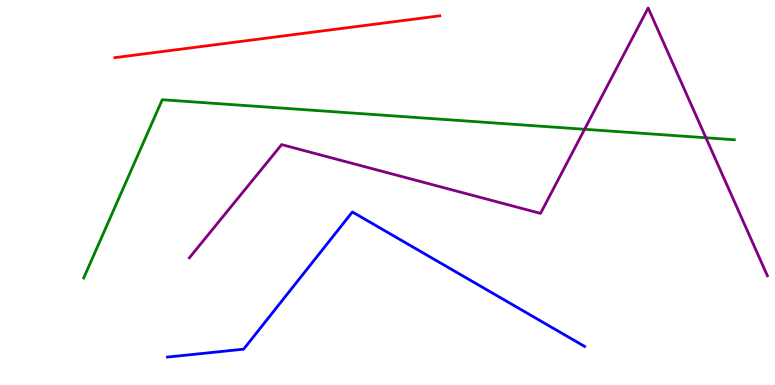[{'lines': ['blue', 'red'], 'intersections': []}, {'lines': ['green', 'red'], 'intersections': []}, {'lines': ['purple', 'red'], 'intersections': []}, {'lines': ['blue', 'green'], 'intersections': []}, {'lines': ['blue', 'purple'], 'intersections': []}, {'lines': ['green', 'purple'], 'intersections': [{'x': 7.54, 'y': 6.64}, {'x': 9.11, 'y': 6.42}]}]